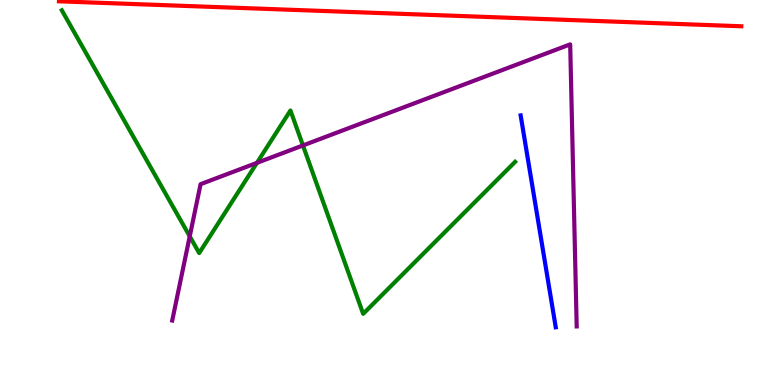[{'lines': ['blue', 'red'], 'intersections': []}, {'lines': ['green', 'red'], 'intersections': []}, {'lines': ['purple', 'red'], 'intersections': []}, {'lines': ['blue', 'green'], 'intersections': []}, {'lines': ['blue', 'purple'], 'intersections': []}, {'lines': ['green', 'purple'], 'intersections': [{'x': 2.45, 'y': 3.86}, {'x': 3.32, 'y': 5.77}, {'x': 3.91, 'y': 6.22}]}]